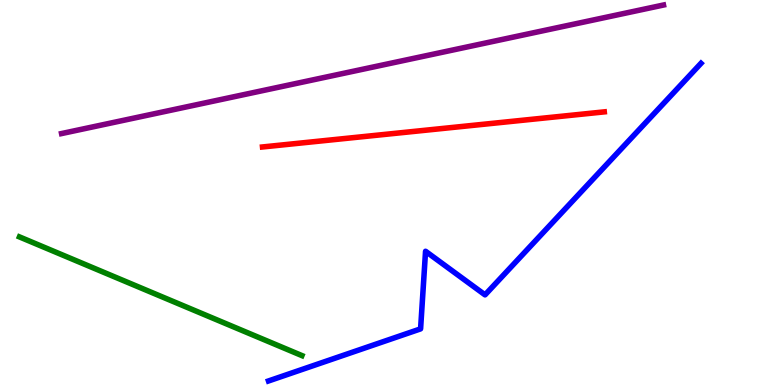[{'lines': ['blue', 'red'], 'intersections': []}, {'lines': ['green', 'red'], 'intersections': []}, {'lines': ['purple', 'red'], 'intersections': []}, {'lines': ['blue', 'green'], 'intersections': []}, {'lines': ['blue', 'purple'], 'intersections': []}, {'lines': ['green', 'purple'], 'intersections': []}]